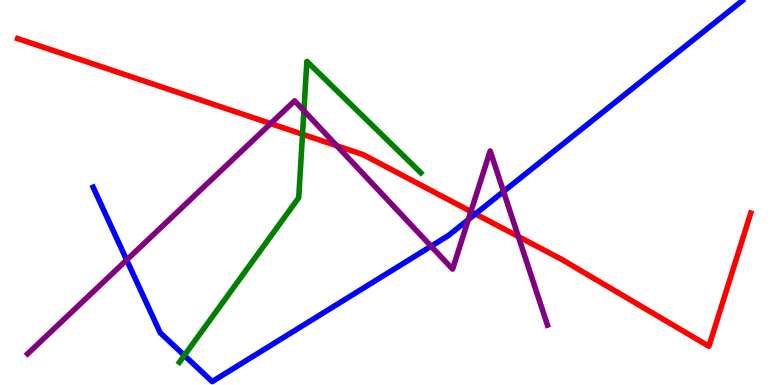[{'lines': ['blue', 'red'], 'intersections': [{'x': 6.14, 'y': 4.44}]}, {'lines': ['green', 'red'], 'intersections': [{'x': 3.9, 'y': 6.51}]}, {'lines': ['purple', 'red'], 'intersections': [{'x': 3.49, 'y': 6.79}, {'x': 4.35, 'y': 6.21}, {'x': 6.08, 'y': 4.51}, {'x': 6.69, 'y': 3.86}]}, {'lines': ['blue', 'green'], 'intersections': [{'x': 2.38, 'y': 0.768}]}, {'lines': ['blue', 'purple'], 'intersections': [{'x': 1.63, 'y': 3.25}, {'x': 5.56, 'y': 3.6}, {'x': 6.04, 'y': 4.3}, {'x': 6.5, 'y': 5.03}]}, {'lines': ['green', 'purple'], 'intersections': [{'x': 3.92, 'y': 7.12}]}]